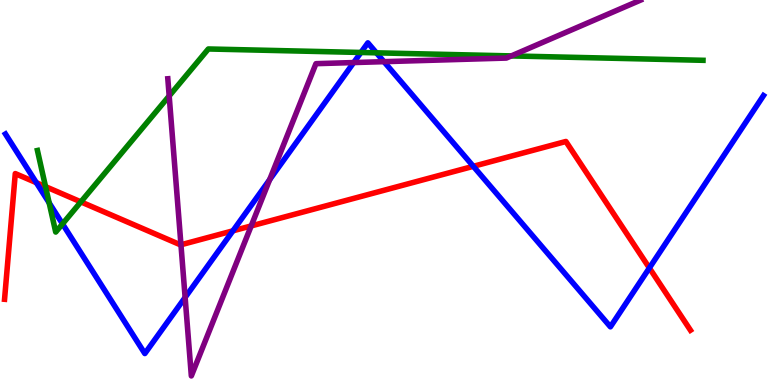[{'lines': ['blue', 'red'], 'intersections': [{'x': 0.469, 'y': 5.26}, {'x': 3.01, 'y': 4.0}, {'x': 6.11, 'y': 5.68}, {'x': 8.38, 'y': 3.04}]}, {'lines': ['green', 'red'], 'intersections': [{'x': 0.588, 'y': 5.15}, {'x': 1.04, 'y': 4.76}]}, {'lines': ['purple', 'red'], 'intersections': [{'x': 2.33, 'y': 3.64}, {'x': 3.24, 'y': 4.13}]}, {'lines': ['blue', 'green'], 'intersections': [{'x': 0.634, 'y': 4.73}, {'x': 0.807, 'y': 4.18}, {'x': 4.66, 'y': 8.64}, {'x': 4.86, 'y': 8.63}]}, {'lines': ['blue', 'purple'], 'intersections': [{'x': 2.39, 'y': 2.27}, {'x': 3.48, 'y': 5.33}, {'x': 4.56, 'y': 8.38}, {'x': 4.95, 'y': 8.4}]}, {'lines': ['green', 'purple'], 'intersections': [{'x': 2.18, 'y': 7.51}, {'x': 6.6, 'y': 8.55}]}]